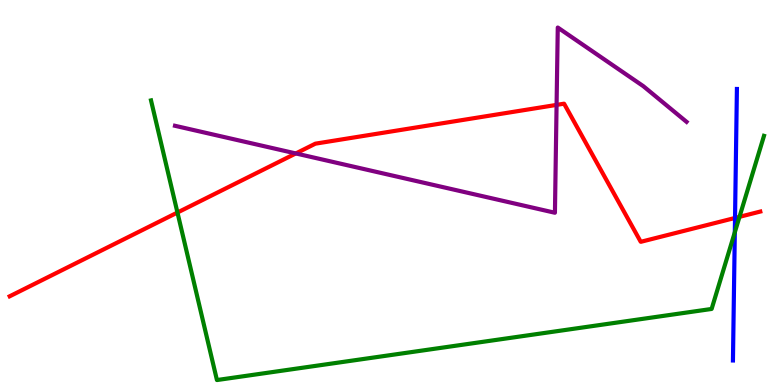[{'lines': ['blue', 'red'], 'intersections': [{'x': 9.48, 'y': 4.34}]}, {'lines': ['green', 'red'], 'intersections': [{'x': 2.29, 'y': 4.48}, {'x': 9.54, 'y': 4.37}]}, {'lines': ['purple', 'red'], 'intersections': [{'x': 3.82, 'y': 6.01}, {'x': 7.18, 'y': 7.28}]}, {'lines': ['blue', 'green'], 'intersections': [{'x': 9.48, 'y': 3.97}]}, {'lines': ['blue', 'purple'], 'intersections': []}, {'lines': ['green', 'purple'], 'intersections': []}]